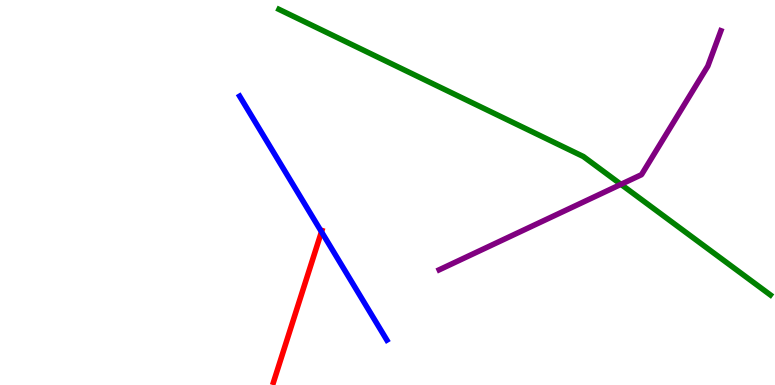[{'lines': ['blue', 'red'], 'intersections': [{'x': 4.15, 'y': 3.98}]}, {'lines': ['green', 'red'], 'intersections': []}, {'lines': ['purple', 'red'], 'intersections': []}, {'lines': ['blue', 'green'], 'intersections': []}, {'lines': ['blue', 'purple'], 'intersections': []}, {'lines': ['green', 'purple'], 'intersections': [{'x': 8.01, 'y': 5.21}]}]